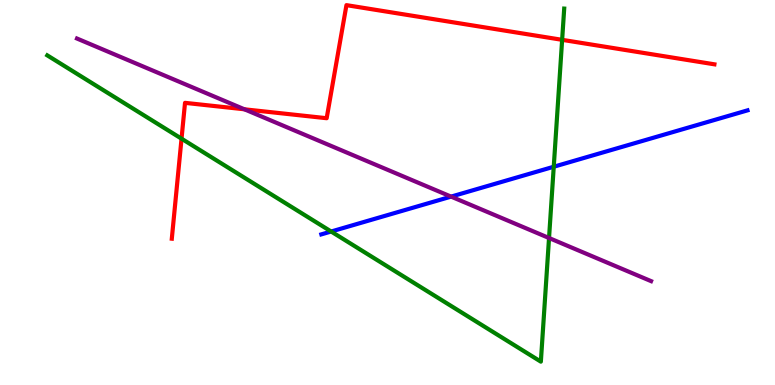[{'lines': ['blue', 'red'], 'intersections': []}, {'lines': ['green', 'red'], 'intersections': [{'x': 2.34, 'y': 6.4}, {'x': 7.25, 'y': 8.97}]}, {'lines': ['purple', 'red'], 'intersections': [{'x': 3.15, 'y': 7.16}]}, {'lines': ['blue', 'green'], 'intersections': [{'x': 4.27, 'y': 3.99}, {'x': 7.15, 'y': 5.67}]}, {'lines': ['blue', 'purple'], 'intersections': [{'x': 5.82, 'y': 4.89}]}, {'lines': ['green', 'purple'], 'intersections': [{'x': 7.08, 'y': 3.82}]}]